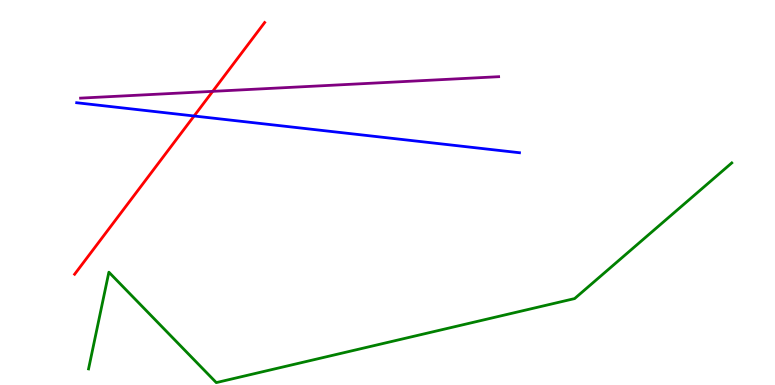[{'lines': ['blue', 'red'], 'intersections': [{'x': 2.5, 'y': 6.99}]}, {'lines': ['green', 'red'], 'intersections': []}, {'lines': ['purple', 'red'], 'intersections': [{'x': 2.74, 'y': 7.63}]}, {'lines': ['blue', 'green'], 'intersections': []}, {'lines': ['blue', 'purple'], 'intersections': []}, {'lines': ['green', 'purple'], 'intersections': []}]